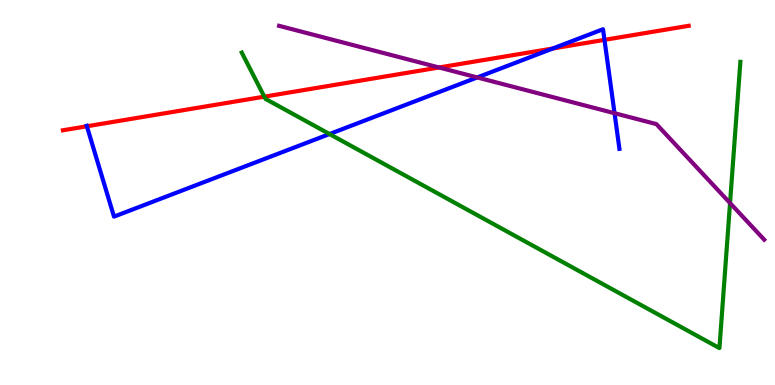[{'lines': ['blue', 'red'], 'intersections': [{'x': 1.12, 'y': 6.72}, {'x': 7.13, 'y': 8.74}, {'x': 7.8, 'y': 8.96}]}, {'lines': ['green', 'red'], 'intersections': [{'x': 3.41, 'y': 7.49}]}, {'lines': ['purple', 'red'], 'intersections': [{'x': 5.66, 'y': 8.25}]}, {'lines': ['blue', 'green'], 'intersections': [{'x': 4.25, 'y': 6.52}]}, {'lines': ['blue', 'purple'], 'intersections': [{'x': 6.16, 'y': 7.99}, {'x': 7.93, 'y': 7.06}]}, {'lines': ['green', 'purple'], 'intersections': [{'x': 9.42, 'y': 4.73}]}]